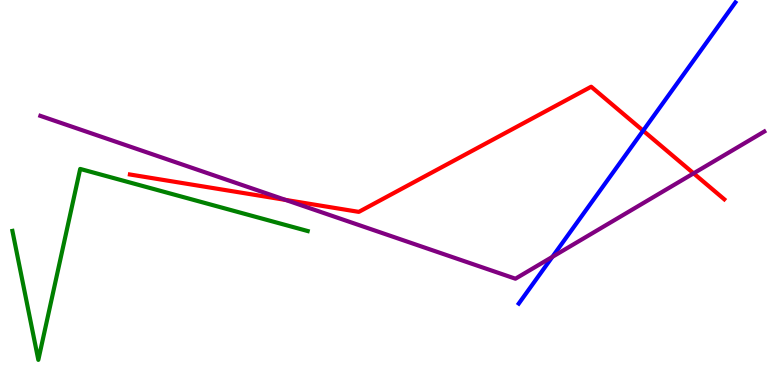[{'lines': ['blue', 'red'], 'intersections': [{'x': 8.3, 'y': 6.61}]}, {'lines': ['green', 'red'], 'intersections': []}, {'lines': ['purple', 'red'], 'intersections': [{'x': 3.68, 'y': 4.81}, {'x': 8.95, 'y': 5.5}]}, {'lines': ['blue', 'green'], 'intersections': []}, {'lines': ['blue', 'purple'], 'intersections': [{'x': 7.13, 'y': 3.33}]}, {'lines': ['green', 'purple'], 'intersections': []}]